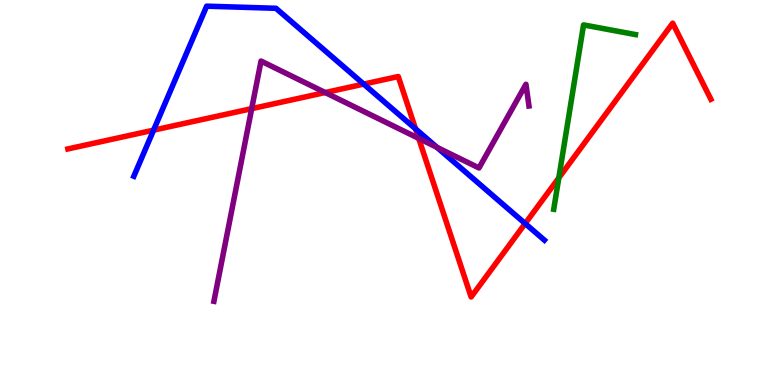[{'lines': ['blue', 'red'], 'intersections': [{'x': 1.98, 'y': 6.62}, {'x': 4.69, 'y': 7.82}, {'x': 5.36, 'y': 6.65}, {'x': 6.78, 'y': 4.19}]}, {'lines': ['green', 'red'], 'intersections': [{'x': 7.21, 'y': 5.38}]}, {'lines': ['purple', 'red'], 'intersections': [{'x': 3.25, 'y': 7.18}, {'x': 4.2, 'y': 7.6}, {'x': 5.4, 'y': 6.41}]}, {'lines': ['blue', 'green'], 'intersections': []}, {'lines': ['blue', 'purple'], 'intersections': [{'x': 5.64, 'y': 6.17}]}, {'lines': ['green', 'purple'], 'intersections': []}]